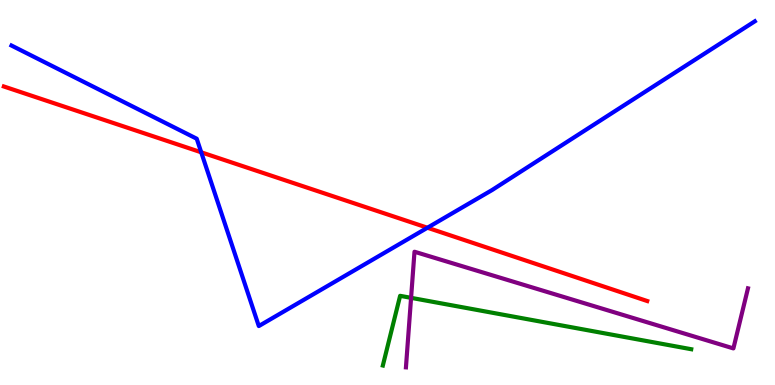[{'lines': ['blue', 'red'], 'intersections': [{'x': 2.6, 'y': 6.04}, {'x': 5.52, 'y': 4.08}]}, {'lines': ['green', 'red'], 'intersections': []}, {'lines': ['purple', 'red'], 'intersections': []}, {'lines': ['blue', 'green'], 'intersections': []}, {'lines': ['blue', 'purple'], 'intersections': []}, {'lines': ['green', 'purple'], 'intersections': [{'x': 5.3, 'y': 2.26}]}]